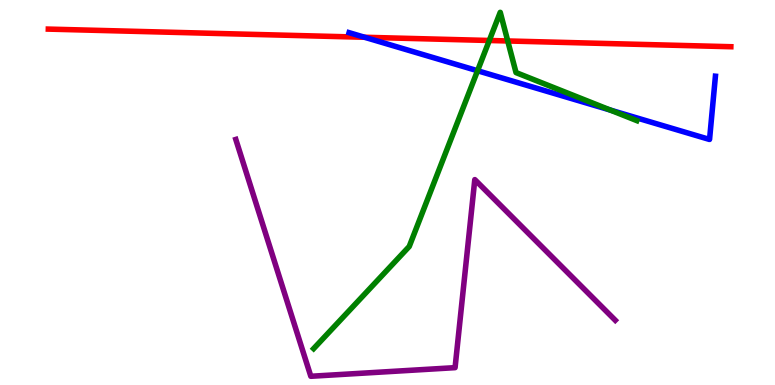[{'lines': ['blue', 'red'], 'intersections': [{'x': 4.7, 'y': 9.03}]}, {'lines': ['green', 'red'], 'intersections': [{'x': 6.31, 'y': 8.95}, {'x': 6.55, 'y': 8.94}]}, {'lines': ['purple', 'red'], 'intersections': []}, {'lines': ['blue', 'green'], 'intersections': [{'x': 6.16, 'y': 8.16}, {'x': 7.87, 'y': 7.14}]}, {'lines': ['blue', 'purple'], 'intersections': []}, {'lines': ['green', 'purple'], 'intersections': []}]